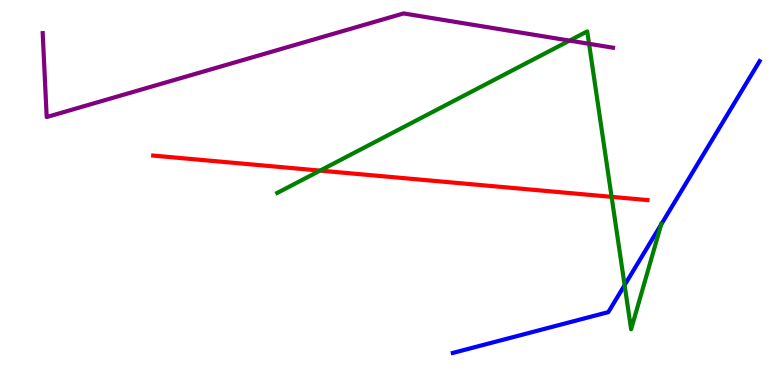[{'lines': ['blue', 'red'], 'intersections': []}, {'lines': ['green', 'red'], 'intersections': [{'x': 4.13, 'y': 5.57}, {'x': 7.89, 'y': 4.89}]}, {'lines': ['purple', 'red'], 'intersections': []}, {'lines': ['blue', 'green'], 'intersections': [{'x': 8.06, 'y': 2.59}, {'x': 8.53, 'y': 4.17}]}, {'lines': ['blue', 'purple'], 'intersections': []}, {'lines': ['green', 'purple'], 'intersections': [{'x': 7.35, 'y': 8.95}, {'x': 7.6, 'y': 8.86}]}]